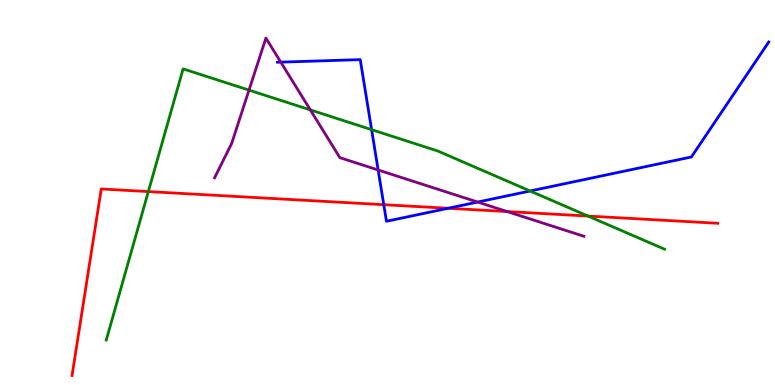[{'lines': ['blue', 'red'], 'intersections': [{'x': 4.95, 'y': 4.68}, {'x': 5.78, 'y': 4.59}]}, {'lines': ['green', 'red'], 'intersections': [{'x': 1.91, 'y': 5.02}, {'x': 7.59, 'y': 4.39}]}, {'lines': ['purple', 'red'], 'intersections': [{'x': 6.54, 'y': 4.51}]}, {'lines': ['blue', 'green'], 'intersections': [{'x': 4.79, 'y': 6.63}, {'x': 6.84, 'y': 5.04}]}, {'lines': ['blue', 'purple'], 'intersections': [{'x': 3.62, 'y': 8.39}, {'x': 4.88, 'y': 5.58}, {'x': 6.16, 'y': 4.75}]}, {'lines': ['green', 'purple'], 'intersections': [{'x': 3.21, 'y': 7.66}, {'x': 4.0, 'y': 7.15}]}]